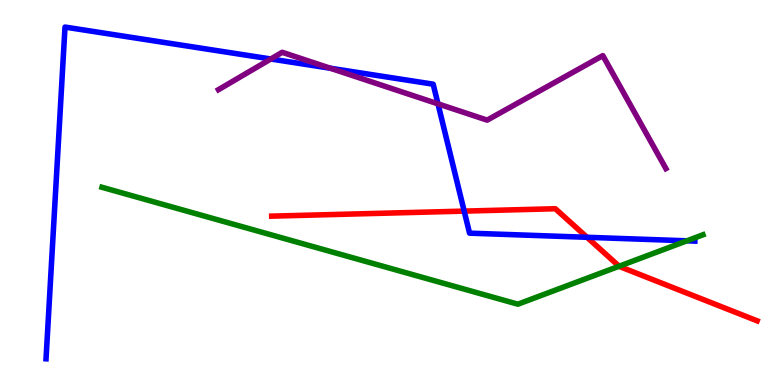[{'lines': ['blue', 'red'], 'intersections': [{'x': 5.99, 'y': 4.52}, {'x': 7.57, 'y': 3.84}]}, {'lines': ['green', 'red'], 'intersections': [{'x': 7.99, 'y': 3.09}]}, {'lines': ['purple', 'red'], 'intersections': []}, {'lines': ['blue', 'green'], 'intersections': [{'x': 8.86, 'y': 3.75}]}, {'lines': ['blue', 'purple'], 'intersections': [{'x': 3.49, 'y': 8.47}, {'x': 4.26, 'y': 8.23}, {'x': 5.65, 'y': 7.3}]}, {'lines': ['green', 'purple'], 'intersections': []}]